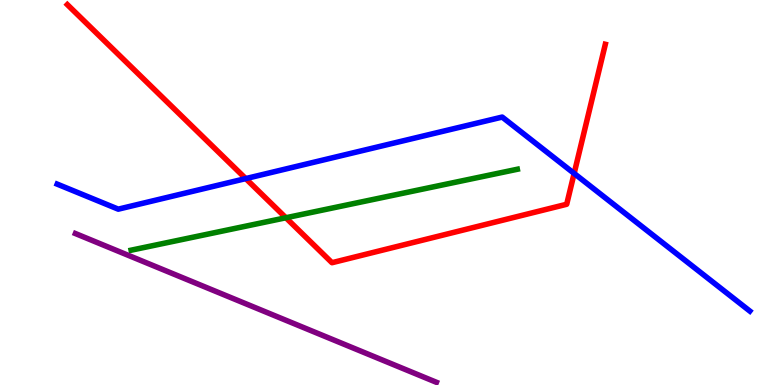[{'lines': ['blue', 'red'], 'intersections': [{'x': 3.17, 'y': 5.36}, {'x': 7.41, 'y': 5.5}]}, {'lines': ['green', 'red'], 'intersections': [{'x': 3.69, 'y': 4.34}]}, {'lines': ['purple', 'red'], 'intersections': []}, {'lines': ['blue', 'green'], 'intersections': []}, {'lines': ['blue', 'purple'], 'intersections': []}, {'lines': ['green', 'purple'], 'intersections': []}]